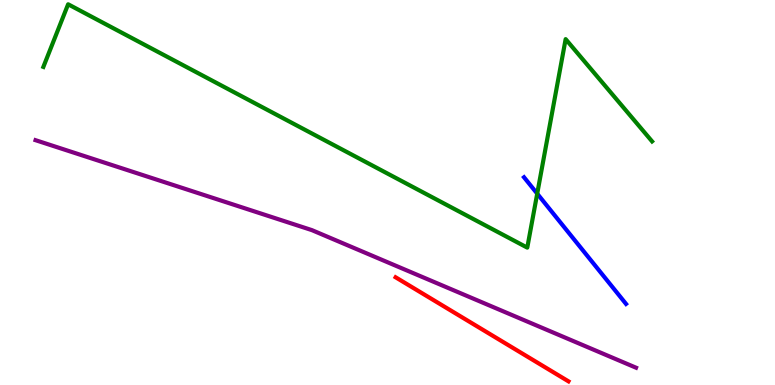[{'lines': ['blue', 'red'], 'intersections': []}, {'lines': ['green', 'red'], 'intersections': []}, {'lines': ['purple', 'red'], 'intersections': []}, {'lines': ['blue', 'green'], 'intersections': [{'x': 6.93, 'y': 4.97}]}, {'lines': ['blue', 'purple'], 'intersections': []}, {'lines': ['green', 'purple'], 'intersections': []}]